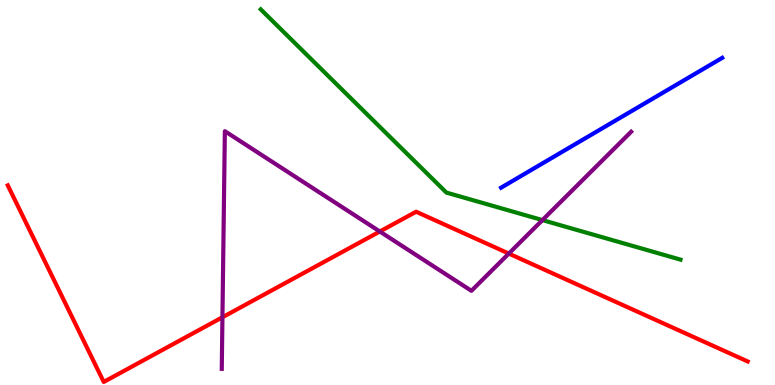[{'lines': ['blue', 'red'], 'intersections': []}, {'lines': ['green', 'red'], 'intersections': []}, {'lines': ['purple', 'red'], 'intersections': [{'x': 2.87, 'y': 1.76}, {'x': 4.9, 'y': 3.99}, {'x': 6.57, 'y': 3.41}]}, {'lines': ['blue', 'green'], 'intersections': []}, {'lines': ['blue', 'purple'], 'intersections': []}, {'lines': ['green', 'purple'], 'intersections': [{'x': 7.0, 'y': 4.28}]}]